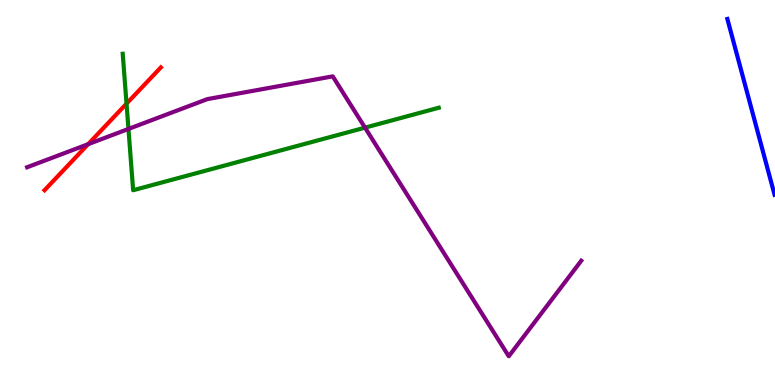[{'lines': ['blue', 'red'], 'intersections': []}, {'lines': ['green', 'red'], 'intersections': [{'x': 1.63, 'y': 7.31}]}, {'lines': ['purple', 'red'], 'intersections': [{'x': 1.14, 'y': 6.26}]}, {'lines': ['blue', 'green'], 'intersections': []}, {'lines': ['blue', 'purple'], 'intersections': []}, {'lines': ['green', 'purple'], 'intersections': [{'x': 1.66, 'y': 6.65}, {'x': 4.71, 'y': 6.68}]}]